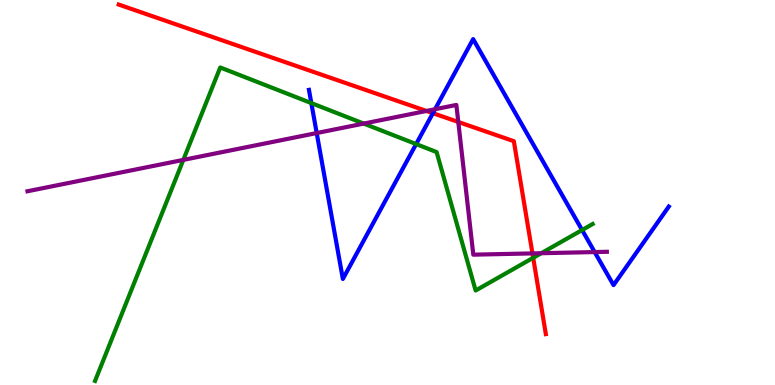[{'lines': ['blue', 'red'], 'intersections': [{'x': 5.59, 'y': 7.06}]}, {'lines': ['green', 'red'], 'intersections': [{'x': 6.88, 'y': 3.3}]}, {'lines': ['purple', 'red'], 'intersections': [{'x': 5.5, 'y': 7.12}, {'x': 5.91, 'y': 6.83}, {'x': 6.87, 'y': 3.42}]}, {'lines': ['blue', 'green'], 'intersections': [{'x': 4.02, 'y': 7.32}, {'x': 5.37, 'y': 6.26}, {'x': 7.51, 'y': 4.03}]}, {'lines': ['blue', 'purple'], 'intersections': [{'x': 4.09, 'y': 6.54}, {'x': 5.61, 'y': 7.16}, {'x': 7.67, 'y': 3.45}]}, {'lines': ['green', 'purple'], 'intersections': [{'x': 2.37, 'y': 5.85}, {'x': 4.69, 'y': 6.79}, {'x': 6.98, 'y': 3.42}]}]